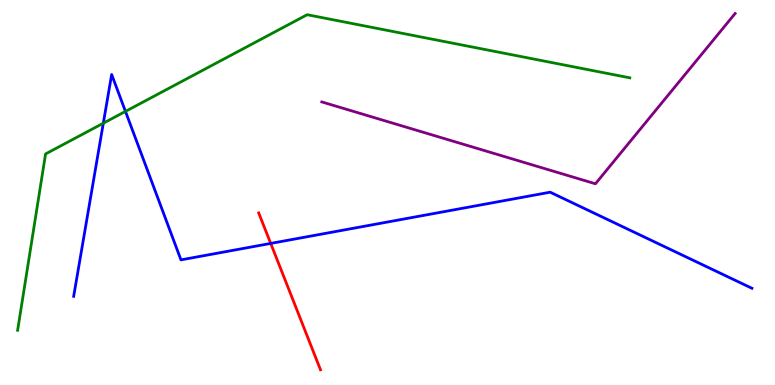[{'lines': ['blue', 'red'], 'intersections': [{'x': 3.49, 'y': 3.68}]}, {'lines': ['green', 'red'], 'intersections': []}, {'lines': ['purple', 'red'], 'intersections': []}, {'lines': ['blue', 'green'], 'intersections': [{'x': 1.33, 'y': 6.8}, {'x': 1.62, 'y': 7.11}]}, {'lines': ['blue', 'purple'], 'intersections': []}, {'lines': ['green', 'purple'], 'intersections': []}]